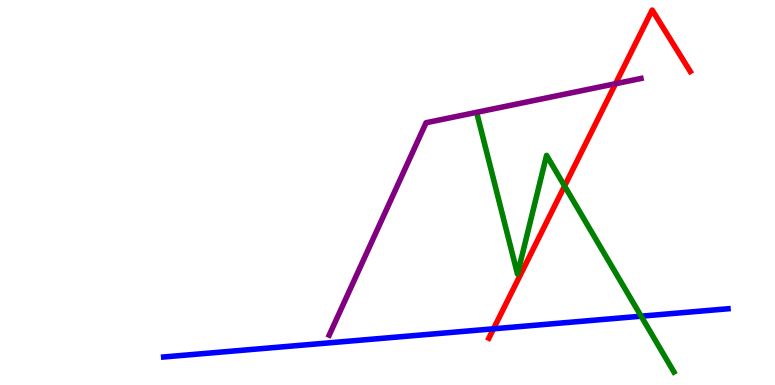[{'lines': ['blue', 'red'], 'intersections': [{'x': 6.37, 'y': 1.46}]}, {'lines': ['green', 'red'], 'intersections': [{'x': 7.28, 'y': 5.17}]}, {'lines': ['purple', 'red'], 'intersections': [{'x': 7.94, 'y': 7.83}]}, {'lines': ['blue', 'green'], 'intersections': [{'x': 8.27, 'y': 1.79}]}, {'lines': ['blue', 'purple'], 'intersections': []}, {'lines': ['green', 'purple'], 'intersections': []}]